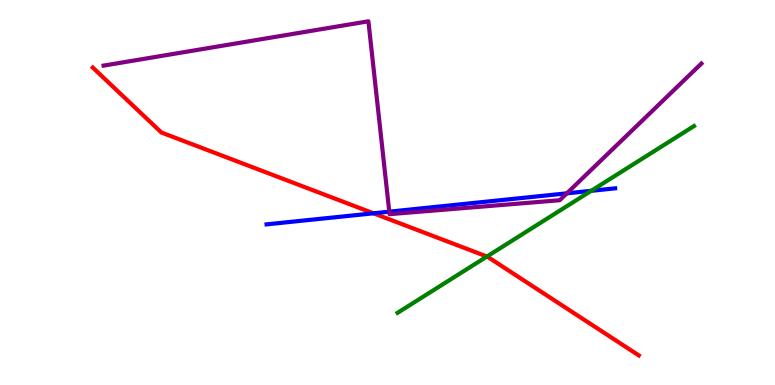[{'lines': ['blue', 'red'], 'intersections': [{'x': 4.82, 'y': 4.46}]}, {'lines': ['green', 'red'], 'intersections': [{'x': 6.28, 'y': 3.34}]}, {'lines': ['purple', 'red'], 'intersections': []}, {'lines': ['blue', 'green'], 'intersections': [{'x': 7.63, 'y': 5.04}]}, {'lines': ['blue', 'purple'], 'intersections': [{'x': 5.02, 'y': 4.5}, {'x': 7.31, 'y': 4.98}]}, {'lines': ['green', 'purple'], 'intersections': []}]